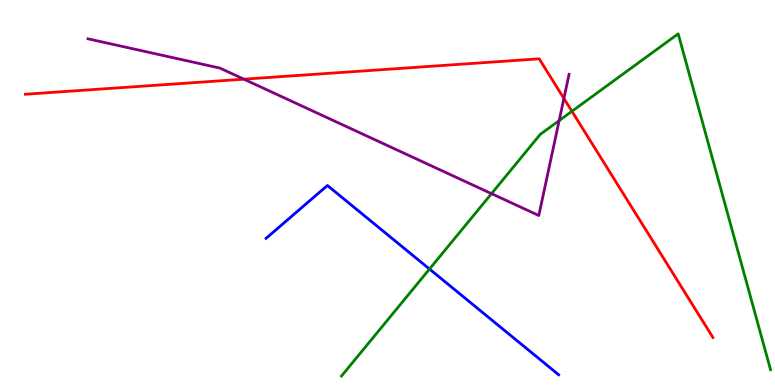[{'lines': ['blue', 'red'], 'intersections': []}, {'lines': ['green', 'red'], 'intersections': [{'x': 7.38, 'y': 7.11}]}, {'lines': ['purple', 'red'], 'intersections': [{'x': 3.15, 'y': 7.94}, {'x': 7.28, 'y': 7.44}]}, {'lines': ['blue', 'green'], 'intersections': [{'x': 5.54, 'y': 3.01}]}, {'lines': ['blue', 'purple'], 'intersections': []}, {'lines': ['green', 'purple'], 'intersections': [{'x': 6.34, 'y': 4.97}, {'x': 7.21, 'y': 6.87}]}]